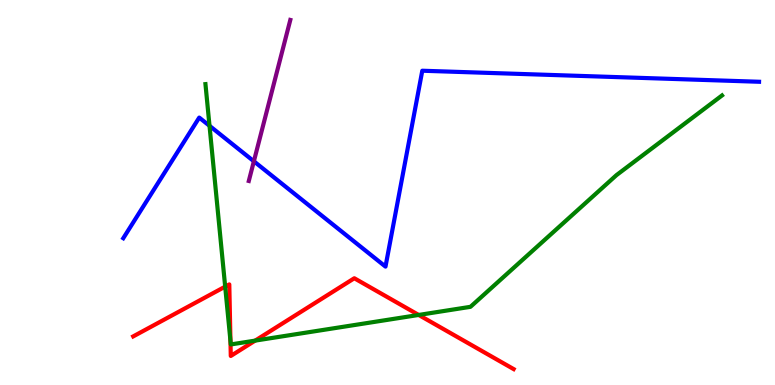[{'lines': ['blue', 'red'], 'intersections': []}, {'lines': ['green', 'red'], 'intersections': [{'x': 2.91, 'y': 2.56}, {'x': 2.97, 'y': 1.15}, {'x': 3.29, 'y': 1.15}, {'x': 5.4, 'y': 1.82}]}, {'lines': ['purple', 'red'], 'intersections': []}, {'lines': ['blue', 'green'], 'intersections': [{'x': 2.7, 'y': 6.73}]}, {'lines': ['blue', 'purple'], 'intersections': [{'x': 3.28, 'y': 5.81}]}, {'lines': ['green', 'purple'], 'intersections': []}]